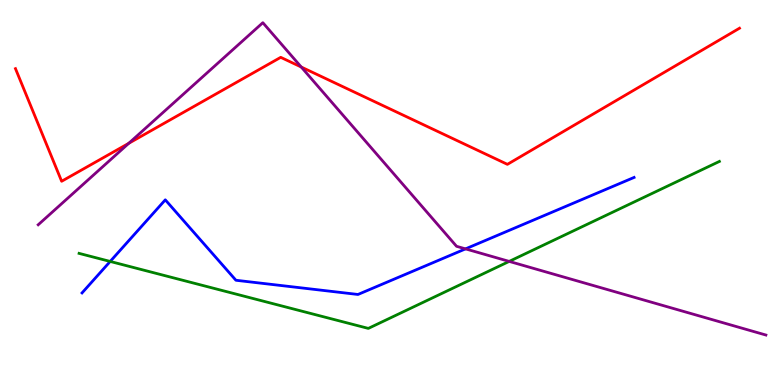[{'lines': ['blue', 'red'], 'intersections': []}, {'lines': ['green', 'red'], 'intersections': []}, {'lines': ['purple', 'red'], 'intersections': [{'x': 1.66, 'y': 6.28}, {'x': 3.89, 'y': 8.26}]}, {'lines': ['blue', 'green'], 'intersections': [{'x': 1.42, 'y': 3.21}]}, {'lines': ['blue', 'purple'], 'intersections': [{'x': 6.01, 'y': 3.54}]}, {'lines': ['green', 'purple'], 'intersections': [{'x': 6.57, 'y': 3.21}]}]